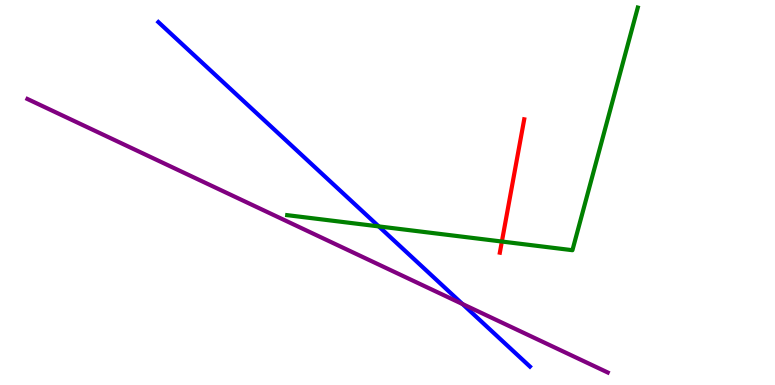[{'lines': ['blue', 'red'], 'intersections': []}, {'lines': ['green', 'red'], 'intersections': [{'x': 6.48, 'y': 3.73}]}, {'lines': ['purple', 'red'], 'intersections': []}, {'lines': ['blue', 'green'], 'intersections': [{'x': 4.89, 'y': 4.12}]}, {'lines': ['blue', 'purple'], 'intersections': [{'x': 5.97, 'y': 2.1}]}, {'lines': ['green', 'purple'], 'intersections': []}]